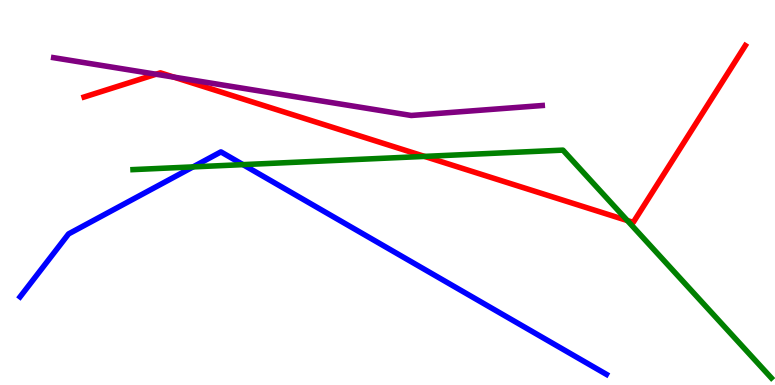[{'lines': ['blue', 'red'], 'intersections': []}, {'lines': ['green', 'red'], 'intersections': [{'x': 5.48, 'y': 5.94}, {'x': 8.09, 'y': 4.27}]}, {'lines': ['purple', 'red'], 'intersections': [{'x': 2.01, 'y': 8.07}, {'x': 2.24, 'y': 8.0}]}, {'lines': ['blue', 'green'], 'intersections': [{'x': 2.49, 'y': 5.67}, {'x': 3.14, 'y': 5.72}]}, {'lines': ['blue', 'purple'], 'intersections': []}, {'lines': ['green', 'purple'], 'intersections': []}]